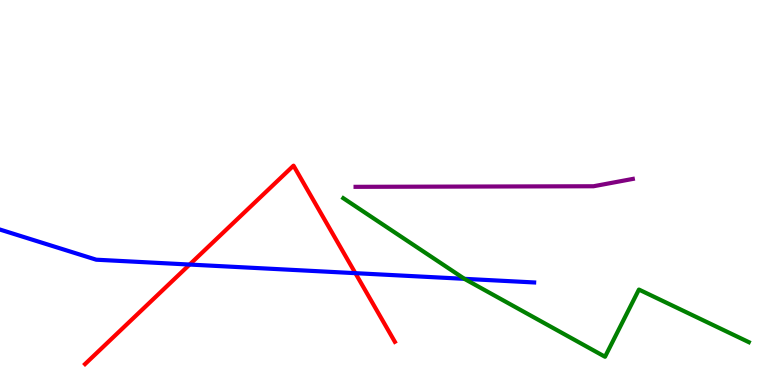[{'lines': ['blue', 'red'], 'intersections': [{'x': 2.45, 'y': 3.13}, {'x': 4.59, 'y': 2.9}]}, {'lines': ['green', 'red'], 'intersections': []}, {'lines': ['purple', 'red'], 'intersections': []}, {'lines': ['blue', 'green'], 'intersections': [{'x': 5.99, 'y': 2.76}]}, {'lines': ['blue', 'purple'], 'intersections': []}, {'lines': ['green', 'purple'], 'intersections': []}]